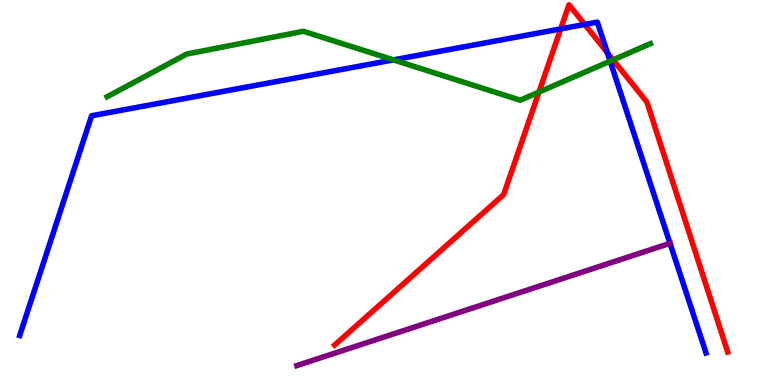[{'lines': ['blue', 'red'], 'intersections': [{'x': 7.23, 'y': 9.25}, {'x': 7.55, 'y': 9.36}, {'x': 7.84, 'y': 8.63}]}, {'lines': ['green', 'red'], 'intersections': [{'x': 6.95, 'y': 7.61}, {'x': 7.91, 'y': 8.45}]}, {'lines': ['purple', 'red'], 'intersections': []}, {'lines': ['blue', 'green'], 'intersections': [{'x': 5.08, 'y': 8.44}, {'x': 7.87, 'y': 8.41}]}, {'lines': ['blue', 'purple'], 'intersections': [{'x': 8.65, 'y': 3.68}]}, {'lines': ['green', 'purple'], 'intersections': []}]